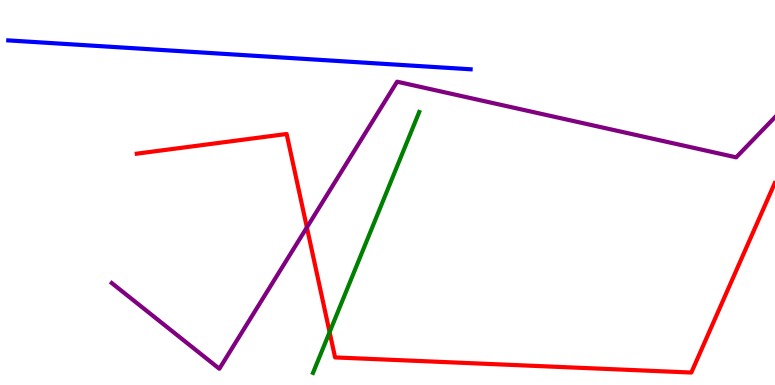[{'lines': ['blue', 'red'], 'intersections': []}, {'lines': ['green', 'red'], 'intersections': [{'x': 4.25, 'y': 1.37}]}, {'lines': ['purple', 'red'], 'intersections': [{'x': 3.96, 'y': 4.09}]}, {'lines': ['blue', 'green'], 'intersections': []}, {'lines': ['blue', 'purple'], 'intersections': []}, {'lines': ['green', 'purple'], 'intersections': []}]